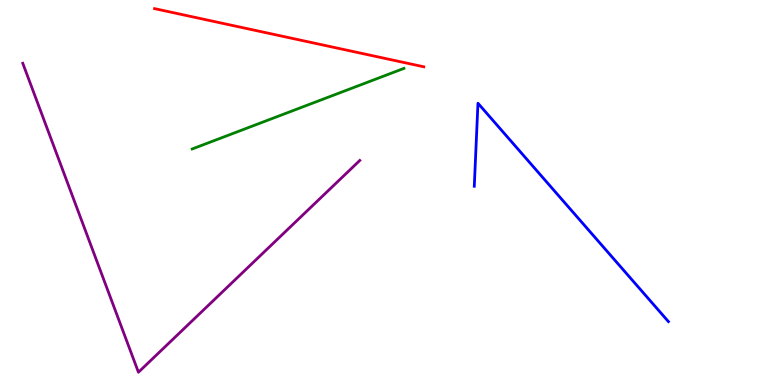[{'lines': ['blue', 'red'], 'intersections': []}, {'lines': ['green', 'red'], 'intersections': []}, {'lines': ['purple', 'red'], 'intersections': []}, {'lines': ['blue', 'green'], 'intersections': []}, {'lines': ['blue', 'purple'], 'intersections': []}, {'lines': ['green', 'purple'], 'intersections': []}]